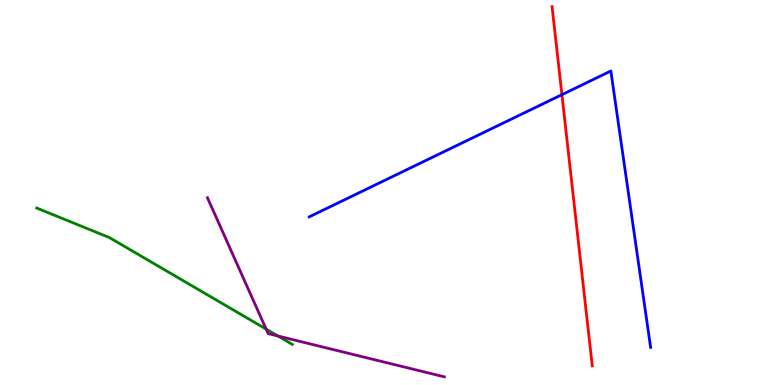[{'lines': ['blue', 'red'], 'intersections': [{'x': 7.25, 'y': 7.54}]}, {'lines': ['green', 'red'], 'intersections': []}, {'lines': ['purple', 'red'], 'intersections': []}, {'lines': ['blue', 'green'], 'intersections': []}, {'lines': ['blue', 'purple'], 'intersections': []}, {'lines': ['green', 'purple'], 'intersections': [{'x': 3.43, 'y': 1.45}, {'x': 3.59, 'y': 1.27}]}]